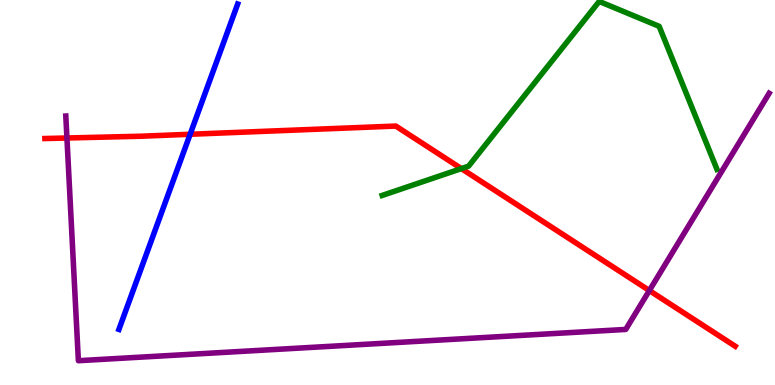[{'lines': ['blue', 'red'], 'intersections': [{'x': 2.45, 'y': 6.51}]}, {'lines': ['green', 'red'], 'intersections': [{'x': 5.95, 'y': 5.62}]}, {'lines': ['purple', 'red'], 'intersections': [{'x': 0.864, 'y': 6.42}, {'x': 8.38, 'y': 2.45}]}, {'lines': ['blue', 'green'], 'intersections': []}, {'lines': ['blue', 'purple'], 'intersections': []}, {'lines': ['green', 'purple'], 'intersections': []}]